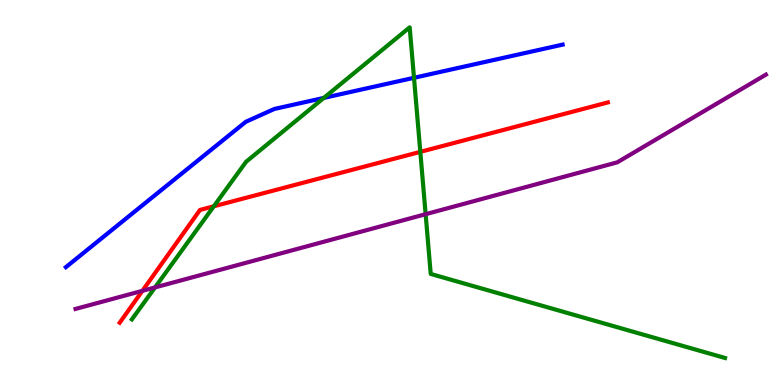[{'lines': ['blue', 'red'], 'intersections': []}, {'lines': ['green', 'red'], 'intersections': [{'x': 2.76, 'y': 4.64}, {'x': 5.42, 'y': 6.06}]}, {'lines': ['purple', 'red'], 'intersections': [{'x': 1.84, 'y': 2.45}]}, {'lines': ['blue', 'green'], 'intersections': [{'x': 4.18, 'y': 7.46}, {'x': 5.34, 'y': 7.98}]}, {'lines': ['blue', 'purple'], 'intersections': []}, {'lines': ['green', 'purple'], 'intersections': [{'x': 2.0, 'y': 2.53}, {'x': 5.49, 'y': 4.44}]}]